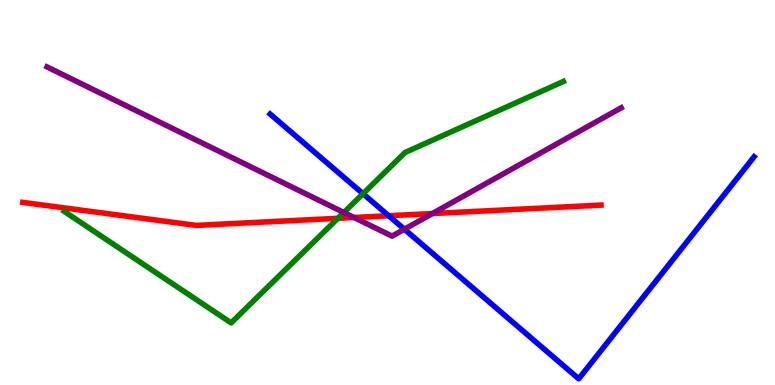[{'lines': ['blue', 'red'], 'intersections': [{'x': 5.02, 'y': 4.4}]}, {'lines': ['green', 'red'], 'intersections': [{'x': 4.36, 'y': 4.33}]}, {'lines': ['purple', 'red'], 'intersections': [{'x': 4.57, 'y': 4.35}, {'x': 5.58, 'y': 4.45}]}, {'lines': ['blue', 'green'], 'intersections': [{'x': 4.68, 'y': 4.97}]}, {'lines': ['blue', 'purple'], 'intersections': [{'x': 5.22, 'y': 4.05}]}, {'lines': ['green', 'purple'], 'intersections': [{'x': 4.44, 'y': 4.48}]}]